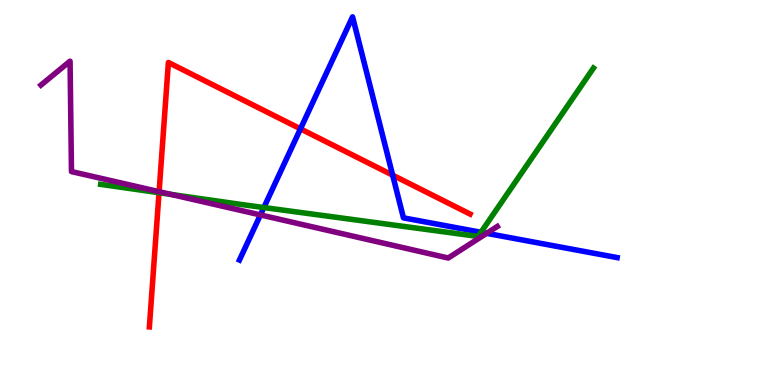[{'lines': ['blue', 'red'], 'intersections': [{'x': 3.88, 'y': 6.65}, {'x': 5.07, 'y': 5.45}]}, {'lines': ['green', 'red'], 'intersections': [{'x': 2.05, 'y': 4.99}]}, {'lines': ['purple', 'red'], 'intersections': [{'x': 2.05, 'y': 5.02}]}, {'lines': ['blue', 'green'], 'intersections': [{'x': 3.4, 'y': 4.61}, {'x': 6.21, 'y': 3.97}]}, {'lines': ['blue', 'purple'], 'intersections': [{'x': 3.36, 'y': 4.42}, {'x': 6.28, 'y': 3.94}]}, {'lines': ['green', 'purple'], 'intersections': [{'x': 2.21, 'y': 4.95}]}]